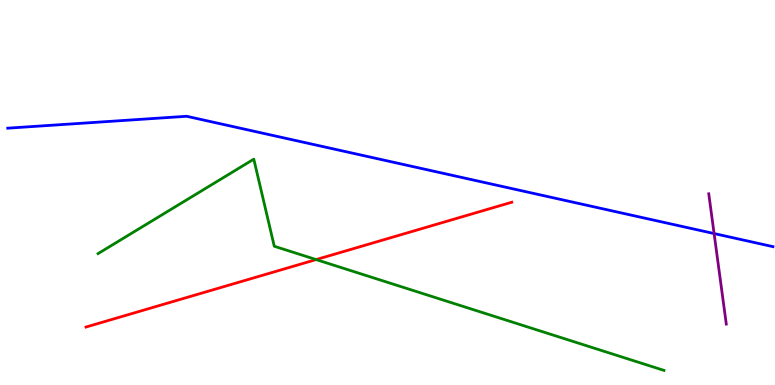[{'lines': ['blue', 'red'], 'intersections': []}, {'lines': ['green', 'red'], 'intersections': [{'x': 4.08, 'y': 3.26}]}, {'lines': ['purple', 'red'], 'intersections': []}, {'lines': ['blue', 'green'], 'intersections': []}, {'lines': ['blue', 'purple'], 'intersections': [{'x': 9.21, 'y': 3.93}]}, {'lines': ['green', 'purple'], 'intersections': []}]